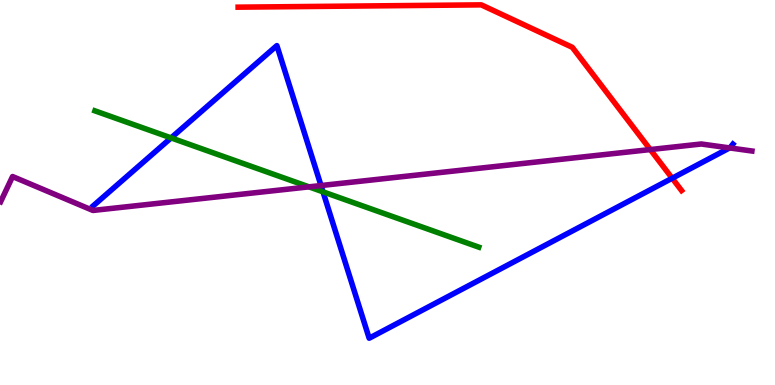[{'lines': ['blue', 'red'], 'intersections': [{'x': 8.67, 'y': 5.37}]}, {'lines': ['green', 'red'], 'intersections': []}, {'lines': ['purple', 'red'], 'intersections': [{'x': 8.39, 'y': 6.12}]}, {'lines': ['blue', 'green'], 'intersections': [{'x': 2.21, 'y': 6.42}, {'x': 4.17, 'y': 5.02}]}, {'lines': ['blue', 'purple'], 'intersections': [{'x': 4.14, 'y': 5.18}, {'x': 9.41, 'y': 6.16}]}, {'lines': ['green', 'purple'], 'intersections': [{'x': 3.99, 'y': 5.15}]}]